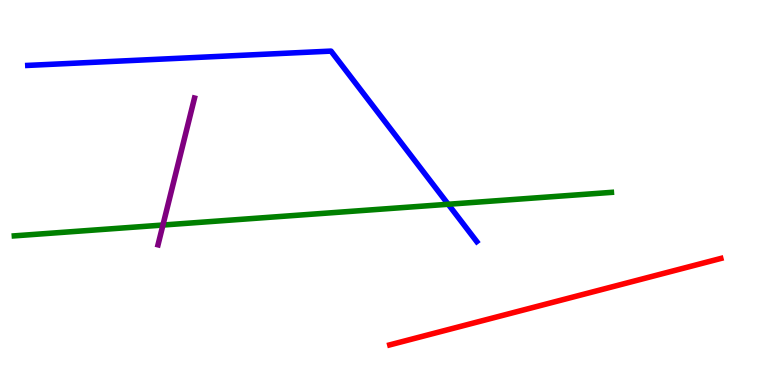[{'lines': ['blue', 'red'], 'intersections': []}, {'lines': ['green', 'red'], 'intersections': []}, {'lines': ['purple', 'red'], 'intersections': []}, {'lines': ['blue', 'green'], 'intersections': [{'x': 5.78, 'y': 4.69}]}, {'lines': ['blue', 'purple'], 'intersections': []}, {'lines': ['green', 'purple'], 'intersections': [{'x': 2.1, 'y': 4.15}]}]